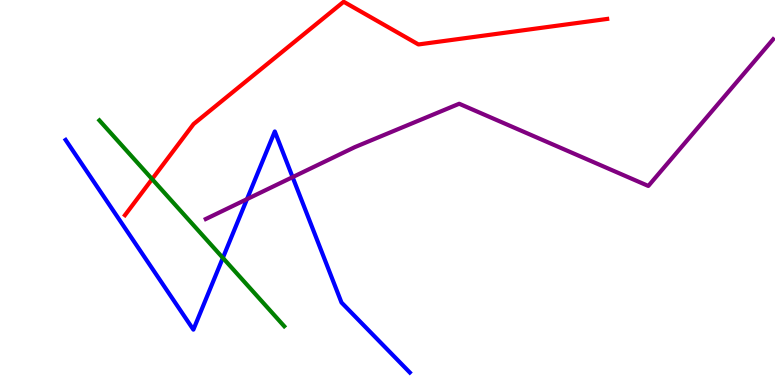[{'lines': ['blue', 'red'], 'intersections': []}, {'lines': ['green', 'red'], 'intersections': [{'x': 1.96, 'y': 5.35}]}, {'lines': ['purple', 'red'], 'intersections': []}, {'lines': ['blue', 'green'], 'intersections': [{'x': 2.88, 'y': 3.3}]}, {'lines': ['blue', 'purple'], 'intersections': [{'x': 3.19, 'y': 4.83}, {'x': 3.78, 'y': 5.4}]}, {'lines': ['green', 'purple'], 'intersections': []}]